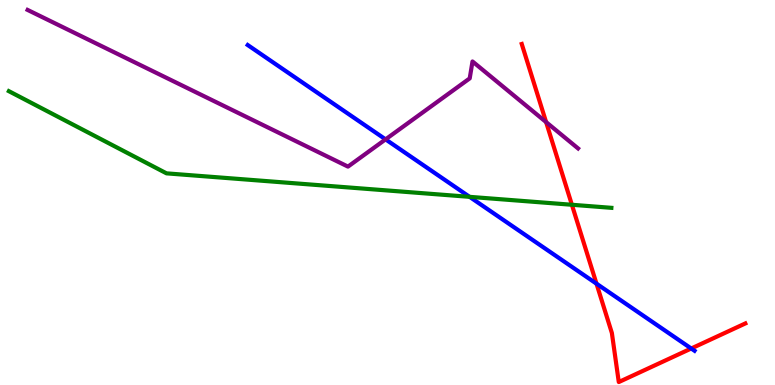[{'lines': ['blue', 'red'], 'intersections': [{'x': 7.7, 'y': 2.63}, {'x': 8.92, 'y': 0.948}]}, {'lines': ['green', 'red'], 'intersections': [{'x': 7.38, 'y': 4.68}]}, {'lines': ['purple', 'red'], 'intersections': [{'x': 7.05, 'y': 6.83}]}, {'lines': ['blue', 'green'], 'intersections': [{'x': 6.06, 'y': 4.89}]}, {'lines': ['blue', 'purple'], 'intersections': [{'x': 4.98, 'y': 6.38}]}, {'lines': ['green', 'purple'], 'intersections': []}]